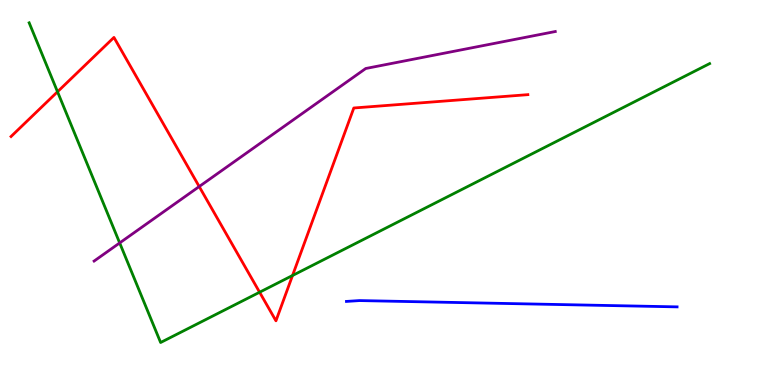[{'lines': ['blue', 'red'], 'intersections': []}, {'lines': ['green', 'red'], 'intersections': [{'x': 0.742, 'y': 7.62}, {'x': 3.35, 'y': 2.41}, {'x': 3.77, 'y': 2.84}]}, {'lines': ['purple', 'red'], 'intersections': [{'x': 2.57, 'y': 5.15}]}, {'lines': ['blue', 'green'], 'intersections': []}, {'lines': ['blue', 'purple'], 'intersections': []}, {'lines': ['green', 'purple'], 'intersections': [{'x': 1.54, 'y': 3.69}]}]